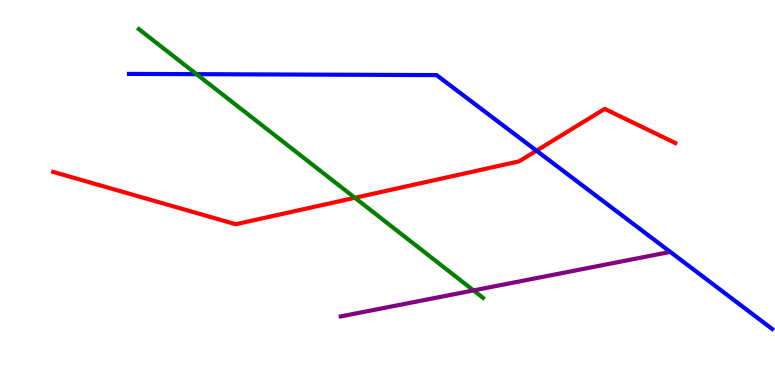[{'lines': ['blue', 'red'], 'intersections': [{'x': 6.92, 'y': 6.09}]}, {'lines': ['green', 'red'], 'intersections': [{'x': 4.58, 'y': 4.86}]}, {'lines': ['purple', 'red'], 'intersections': []}, {'lines': ['blue', 'green'], 'intersections': [{'x': 2.54, 'y': 8.07}]}, {'lines': ['blue', 'purple'], 'intersections': []}, {'lines': ['green', 'purple'], 'intersections': [{'x': 6.11, 'y': 2.46}]}]